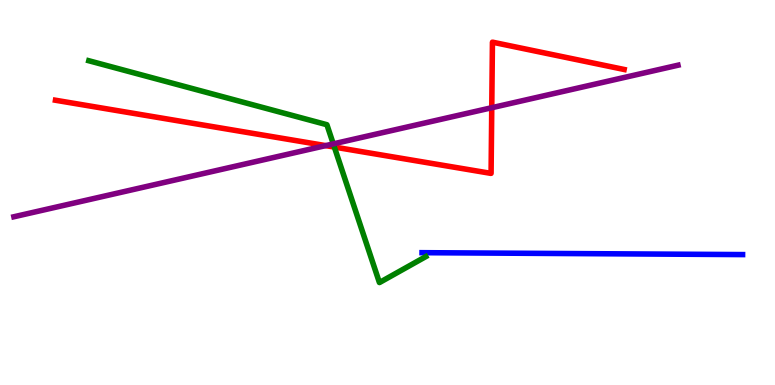[{'lines': ['blue', 'red'], 'intersections': []}, {'lines': ['green', 'red'], 'intersections': [{'x': 4.31, 'y': 6.18}]}, {'lines': ['purple', 'red'], 'intersections': [{'x': 4.2, 'y': 6.22}, {'x': 6.35, 'y': 7.2}]}, {'lines': ['blue', 'green'], 'intersections': []}, {'lines': ['blue', 'purple'], 'intersections': []}, {'lines': ['green', 'purple'], 'intersections': [{'x': 4.3, 'y': 6.26}]}]